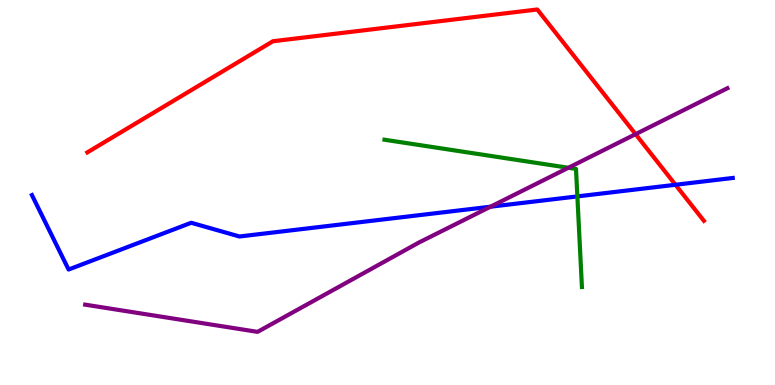[{'lines': ['blue', 'red'], 'intersections': [{'x': 8.72, 'y': 5.2}]}, {'lines': ['green', 'red'], 'intersections': []}, {'lines': ['purple', 'red'], 'intersections': [{'x': 8.2, 'y': 6.52}]}, {'lines': ['blue', 'green'], 'intersections': [{'x': 7.45, 'y': 4.9}]}, {'lines': ['blue', 'purple'], 'intersections': [{'x': 6.33, 'y': 4.63}]}, {'lines': ['green', 'purple'], 'intersections': [{'x': 7.33, 'y': 5.64}]}]